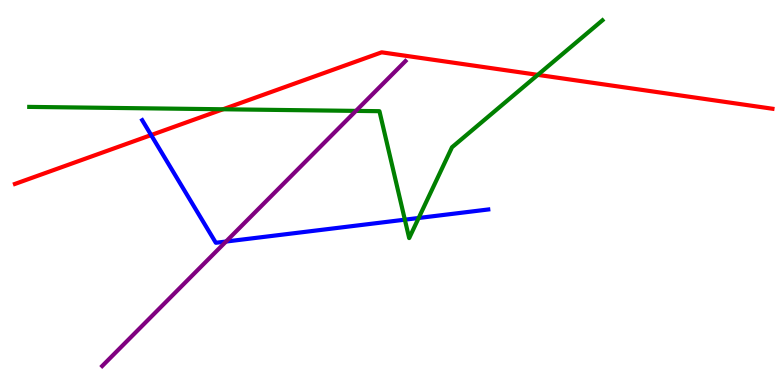[{'lines': ['blue', 'red'], 'intersections': [{'x': 1.95, 'y': 6.49}]}, {'lines': ['green', 'red'], 'intersections': [{'x': 2.88, 'y': 7.16}, {'x': 6.94, 'y': 8.06}]}, {'lines': ['purple', 'red'], 'intersections': []}, {'lines': ['blue', 'green'], 'intersections': [{'x': 5.22, 'y': 4.29}, {'x': 5.4, 'y': 4.34}]}, {'lines': ['blue', 'purple'], 'intersections': [{'x': 2.92, 'y': 3.73}]}, {'lines': ['green', 'purple'], 'intersections': [{'x': 4.59, 'y': 7.12}]}]